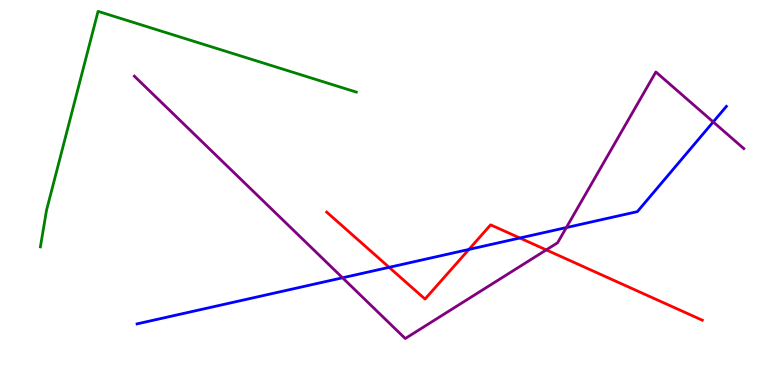[{'lines': ['blue', 'red'], 'intersections': [{'x': 5.02, 'y': 3.06}, {'x': 6.05, 'y': 3.52}, {'x': 6.71, 'y': 3.82}]}, {'lines': ['green', 'red'], 'intersections': []}, {'lines': ['purple', 'red'], 'intersections': [{'x': 7.05, 'y': 3.51}]}, {'lines': ['blue', 'green'], 'intersections': []}, {'lines': ['blue', 'purple'], 'intersections': [{'x': 4.42, 'y': 2.78}, {'x': 7.31, 'y': 4.09}, {'x': 9.2, 'y': 6.83}]}, {'lines': ['green', 'purple'], 'intersections': []}]